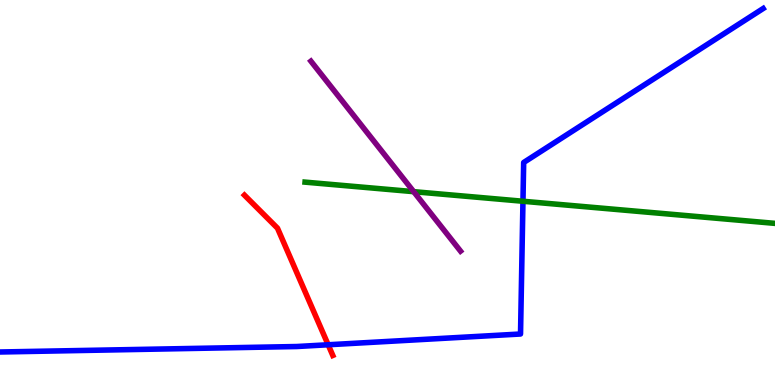[{'lines': ['blue', 'red'], 'intersections': [{'x': 4.23, 'y': 1.05}]}, {'lines': ['green', 'red'], 'intersections': []}, {'lines': ['purple', 'red'], 'intersections': []}, {'lines': ['blue', 'green'], 'intersections': [{'x': 6.75, 'y': 4.77}]}, {'lines': ['blue', 'purple'], 'intersections': []}, {'lines': ['green', 'purple'], 'intersections': [{'x': 5.34, 'y': 5.02}]}]